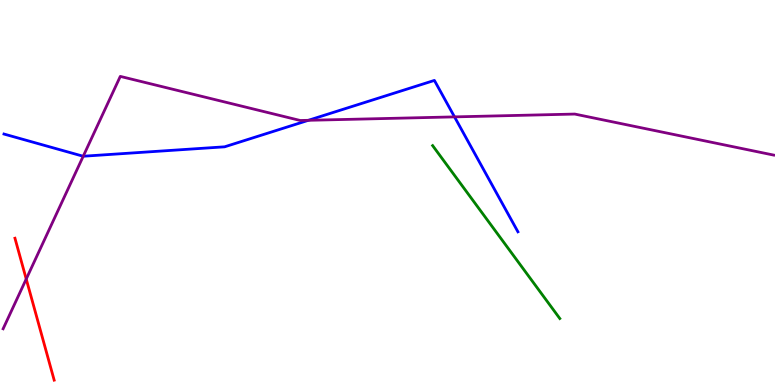[{'lines': ['blue', 'red'], 'intersections': []}, {'lines': ['green', 'red'], 'intersections': []}, {'lines': ['purple', 'red'], 'intersections': [{'x': 0.338, 'y': 2.75}]}, {'lines': ['blue', 'green'], 'intersections': []}, {'lines': ['blue', 'purple'], 'intersections': [{'x': 1.07, 'y': 5.94}, {'x': 3.98, 'y': 6.88}, {'x': 5.86, 'y': 6.96}]}, {'lines': ['green', 'purple'], 'intersections': []}]